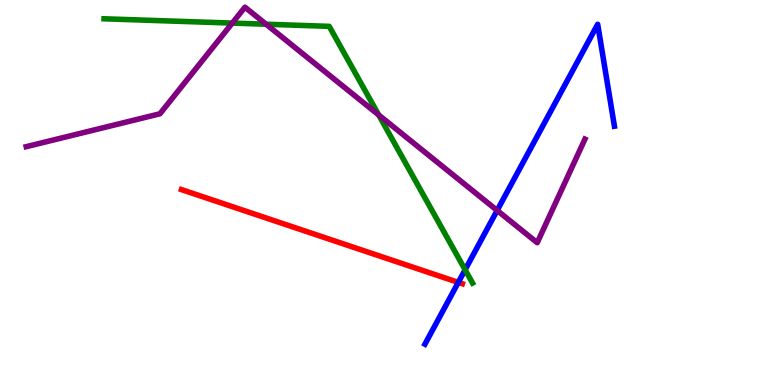[{'lines': ['blue', 'red'], 'intersections': [{'x': 5.91, 'y': 2.67}]}, {'lines': ['green', 'red'], 'intersections': []}, {'lines': ['purple', 'red'], 'intersections': []}, {'lines': ['blue', 'green'], 'intersections': [{'x': 6.0, 'y': 2.99}]}, {'lines': ['blue', 'purple'], 'intersections': [{'x': 6.41, 'y': 4.53}]}, {'lines': ['green', 'purple'], 'intersections': [{'x': 3.0, 'y': 9.4}, {'x': 3.43, 'y': 9.37}, {'x': 4.89, 'y': 7.01}]}]